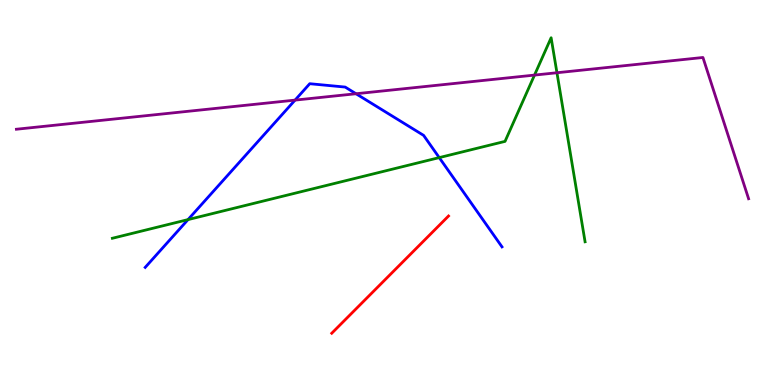[{'lines': ['blue', 'red'], 'intersections': []}, {'lines': ['green', 'red'], 'intersections': []}, {'lines': ['purple', 'red'], 'intersections': []}, {'lines': ['blue', 'green'], 'intersections': [{'x': 2.43, 'y': 4.3}, {'x': 5.67, 'y': 5.91}]}, {'lines': ['blue', 'purple'], 'intersections': [{'x': 3.81, 'y': 7.4}, {'x': 4.59, 'y': 7.57}]}, {'lines': ['green', 'purple'], 'intersections': [{'x': 6.9, 'y': 8.05}, {'x': 7.19, 'y': 8.11}]}]